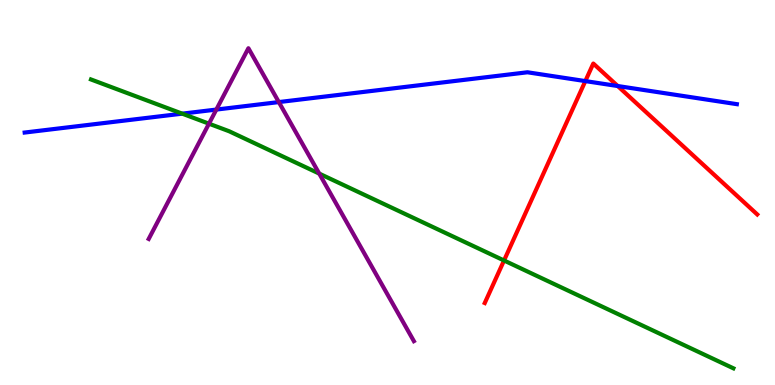[{'lines': ['blue', 'red'], 'intersections': [{'x': 7.55, 'y': 7.89}, {'x': 7.97, 'y': 7.77}]}, {'lines': ['green', 'red'], 'intersections': [{'x': 6.5, 'y': 3.23}]}, {'lines': ['purple', 'red'], 'intersections': []}, {'lines': ['blue', 'green'], 'intersections': [{'x': 2.35, 'y': 7.05}]}, {'lines': ['blue', 'purple'], 'intersections': [{'x': 2.79, 'y': 7.15}, {'x': 3.6, 'y': 7.35}]}, {'lines': ['green', 'purple'], 'intersections': [{'x': 2.7, 'y': 6.79}, {'x': 4.12, 'y': 5.49}]}]